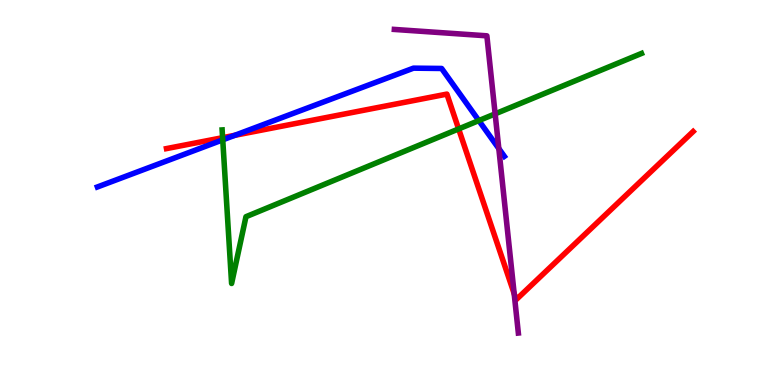[{'lines': ['blue', 'red'], 'intersections': [{'x': 3.03, 'y': 6.49}]}, {'lines': ['green', 'red'], 'intersections': [{'x': 2.87, 'y': 6.42}, {'x': 5.92, 'y': 6.65}]}, {'lines': ['purple', 'red'], 'intersections': [{'x': 6.63, 'y': 2.37}]}, {'lines': ['blue', 'green'], 'intersections': [{'x': 2.87, 'y': 6.37}, {'x': 6.18, 'y': 6.87}]}, {'lines': ['blue', 'purple'], 'intersections': [{'x': 6.44, 'y': 6.14}]}, {'lines': ['green', 'purple'], 'intersections': [{'x': 6.39, 'y': 7.04}]}]